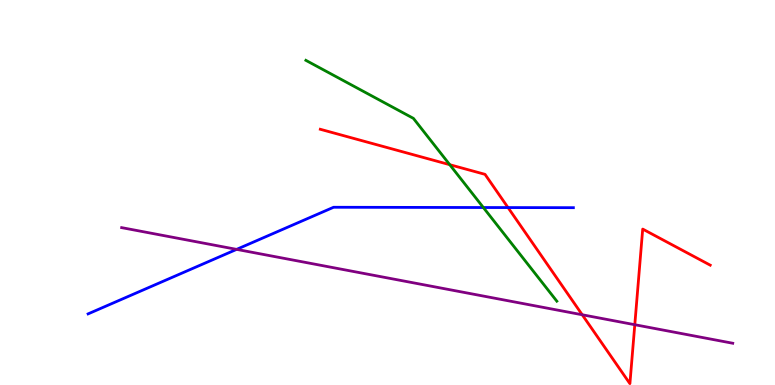[{'lines': ['blue', 'red'], 'intersections': [{'x': 6.56, 'y': 4.61}]}, {'lines': ['green', 'red'], 'intersections': [{'x': 5.8, 'y': 5.72}]}, {'lines': ['purple', 'red'], 'intersections': [{'x': 7.51, 'y': 1.82}, {'x': 8.19, 'y': 1.57}]}, {'lines': ['blue', 'green'], 'intersections': [{'x': 6.24, 'y': 4.61}]}, {'lines': ['blue', 'purple'], 'intersections': [{'x': 3.05, 'y': 3.52}]}, {'lines': ['green', 'purple'], 'intersections': []}]